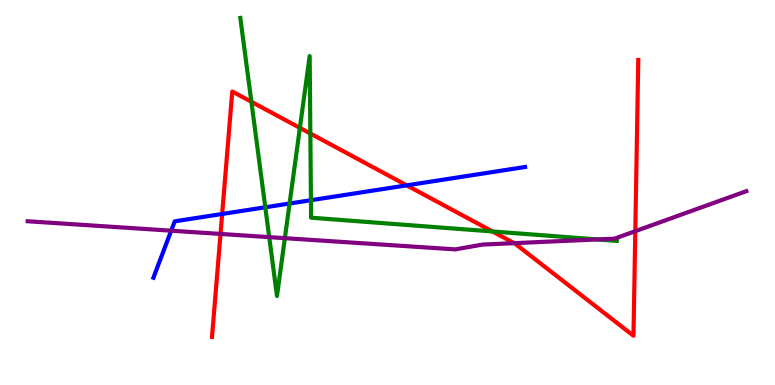[{'lines': ['blue', 'red'], 'intersections': [{'x': 2.87, 'y': 4.44}, {'x': 5.25, 'y': 5.19}]}, {'lines': ['green', 'red'], 'intersections': [{'x': 3.24, 'y': 7.36}, {'x': 3.87, 'y': 6.68}, {'x': 4.0, 'y': 6.53}, {'x': 6.35, 'y': 3.99}]}, {'lines': ['purple', 'red'], 'intersections': [{'x': 2.85, 'y': 3.92}, {'x': 6.63, 'y': 3.68}, {'x': 8.2, 'y': 4.0}]}, {'lines': ['blue', 'green'], 'intersections': [{'x': 3.42, 'y': 4.62}, {'x': 3.74, 'y': 4.71}, {'x': 4.01, 'y': 4.8}]}, {'lines': ['blue', 'purple'], 'intersections': [{'x': 2.21, 'y': 4.01}]}, {'lines': ['green', 'purple'], 'intersections': [{'x': 3.47, 'y': 3.84}, {'x': 3.68, 'y': 3.81}, {'x': 7.71, 'y': 3.78}]}]